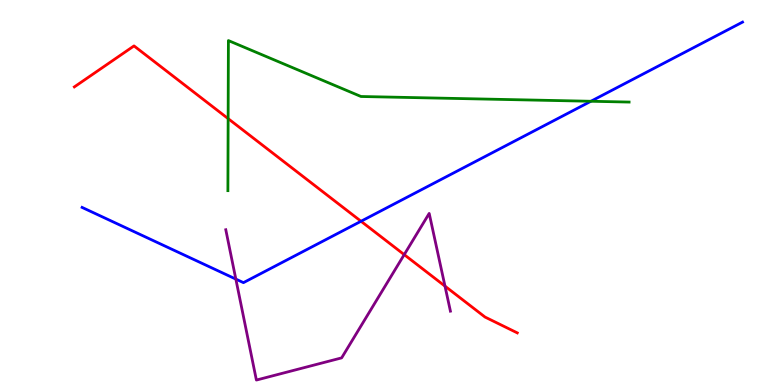[{'lines': ['blue', 'red'], 'intersections': [{'x': 4.66, 'y': 4.25}]}, {'lines': ['green', 'red'], 'intersections': [{'x': 2.94, 'y': 6.92}]}, {'lines': ['purple', 'red'], 'intersections': [{'x': 5.22, 'y': 3.39}, {'x': 5.74, 'y': 2.57}]}, {'lines': ['blue', 'green'], 'intersections': [{'x': 7.62, 'y': 7.37}]}, {'lines': ['blue', 'purple'], 'intersections': [{'x': 3.04, 'y': 2.75}]}, {'lines': ['green', 'purple'], 'intersections': []}]